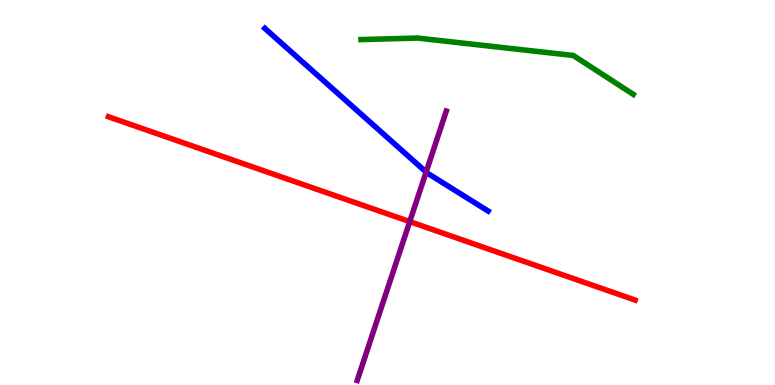[{'lines': ['blue', 'red'], 'intersections': []}, {'lines': ['green', 'red'], 'intersections': []}, {'lines': ['purple', 'red'], 'intersections': [{'x': 5.29, 'y': 4.24}]}, {'lines': ['blue', 'green'], 'intersections': []}, {'lines': ['blue', 'purple'], 'intersections': [{'x': 5.5, 'y': 5.53}]}, {'lines': ['green', 'purple'], 'intersections': []}]